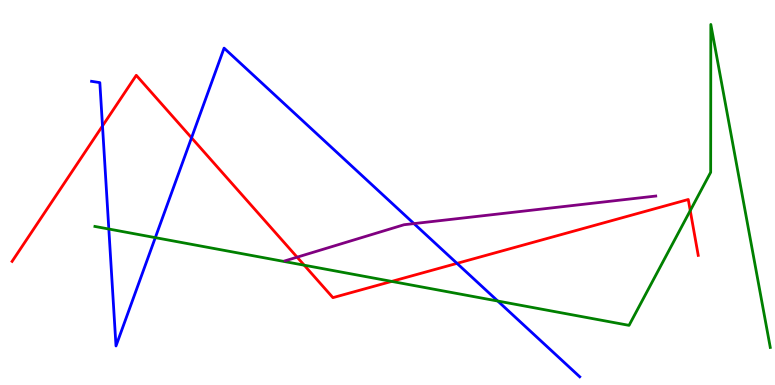[{'lines': ['blue', 'red'], 'intersections': [{'x': 1.32, 'y': 6.73}, {'x': 2.47, 'y': 6.42}, {'x': 5.9, 'y': 3.16}]}, {'lines': ['green', 'red'], 'intersections': [{'x': 3.93, 'y': 3.11}, {'x': 5.05, 'y': 2.69}, {'x': 8.91, 'y': 4.53}]}, {'lines': ['purple', 'red'], 'intersections': [{'x': 3.83, 'y': 3.32}]}, {'lines': ['blue', 'green'], 'intersections': [{'x': 1.4, 'y': 4.05}, {'x': 2.0, 'y': 3.83}, {'x': 6.42, 'y': 2.18}]}, {'lines': ['blue', 'purple'], 'intersections': [{'x': 5.34, 'y': 4.19}]}, {'lines': ['green', 'purple'], 'intersections': []}]